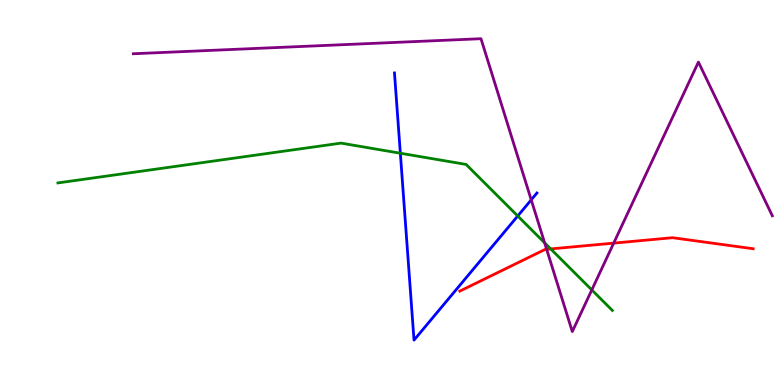[{'lines': ['blue', 'red'], 'intersections': []}, {'lines': ['green', 'red'], 'intersections': [{'x': 7.11, 'y': 3.53}]}, {'lines': ['purple', 'red'], 'intersections': [{'x': 7.05, 'y': 3.53}, {'x': 7.92, 'y': 3.69}]}, {'lines': ['blue', 'green'], 'intersections': [{'x': 5.17, 'y': 6.02}, {'x': 6.68, 'y': 4.39}]}, {'lines': ['blue', 'purple'], 'intersections': [{'x': 6.85, 'y': 4.81}]}, {'lines': ['green', 'purple'], 'intersections': [{'x': 7.03, 'y': 3.69}, {'x': 7.64, 'y': 2.47}]}]